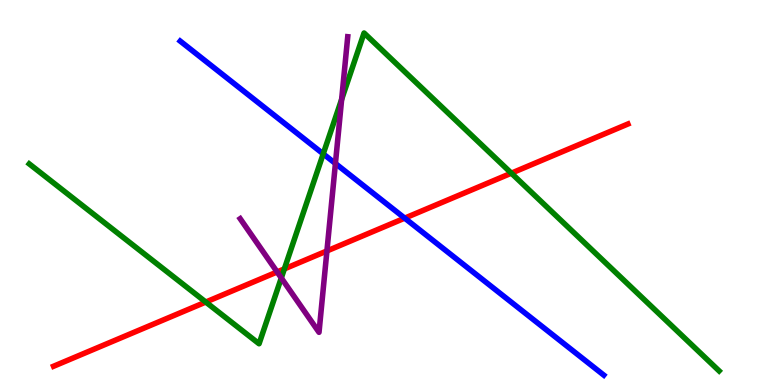[{'lines': ['blue', 'red'], 'intersections': [{'x': 5.22, 'y': 4.33}]}, {'lines': ['green', 'red'], 'intersections': [{'x': 2.66, 'y': 2.15}, {'x': 3.67, 'y': 3.02}, {'x': 6.6, 'y': 5.5}]}, {'lines': ['purple', 'red'], 'intersections': [{'x': 3.58, 'y': 2.94}, {'x': 4.22, 'y': 3.48}]}, {'lines': ['blue', 'green'], 'intersections': [{'x': 4.17, 'y': 6.0}]}, {'lines': ['blue', 'purple'], 'intersections': [{'x': 4.33, 'y': 5.75}]}, {'lines': ['green', 'purple'], 'intersections': [{'x': 3.63, 'y': 2.78}, {'x': 4.41, 'y': 7.42}]}]